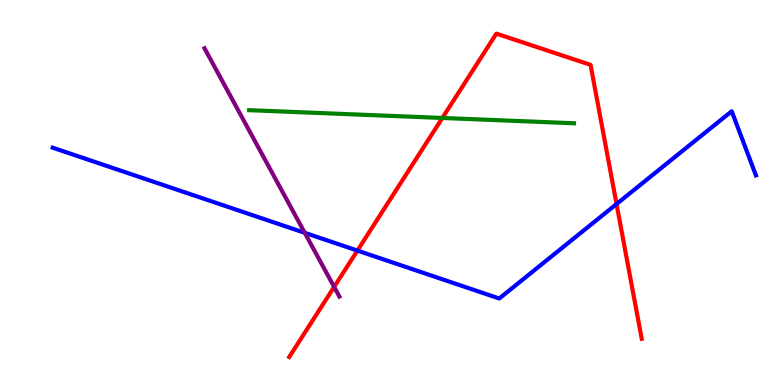[{'lines': ['blue', 'red'], 'intersections': [{'x': 4.61, 'y': 3.49}, {'x': 7.96, 'y': 4.7}]}, {'lines': ['green', 'red'], 'intersections': [{'x': 5.71, 'y': 6.94}]}, {'lines': ['purple', 'red'], 'intersections': [{'x': 4.31, 'y': 2.55}]}, {'lines': ['blue', 'green'], 'intersections': []}, {'lines': ['blue', 'purple'], 'intersections': [{'x': 3.93, 'y': 3.95}]}, {'lines': ['green', 'purple'], 'intersections': []}]